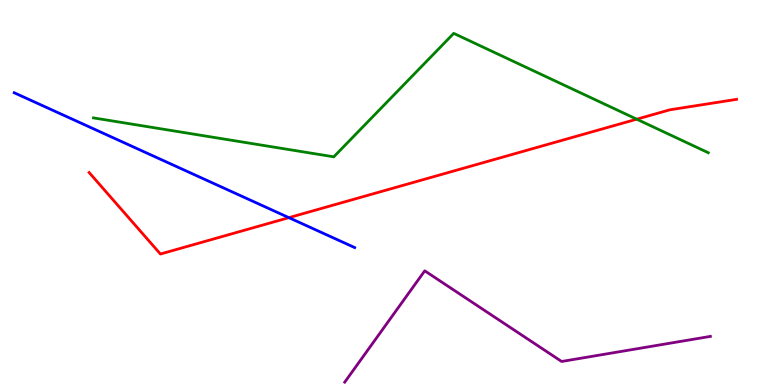[{'lines': ['blue', 'red'], 'intersections': [{'x': 3.73, 'y': 4.35}]}, {'lines': ['green', 'red'], 'intersections': [{'x': 8.22, 'y': 6.9}]}, {'lines': ['purple', 'red'], 'intersections': []}, {'lines': ['blue', 'green'], 'intersections': []}, {'lines': ['blue', 'purple'], 'intersections': []}, {'lines': ['green', 'purple'], 'intersections': []}]